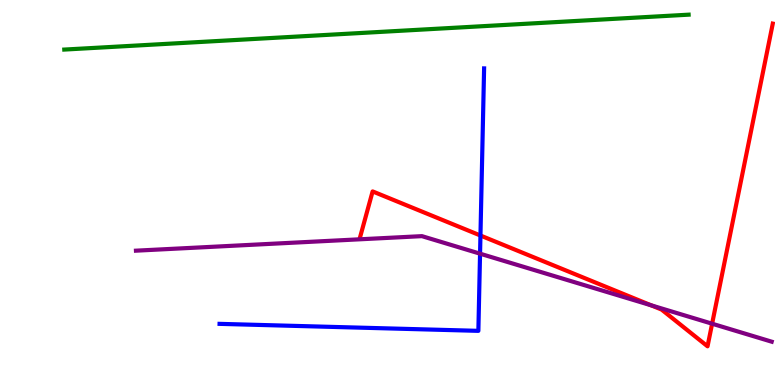[{'lines': ['blue', 'red'], 'intersections': [{'x': 6.2, 'y': 3.88}]}, {'lines': ['green', 'red'], 'intersections': []}, {'lines': ['purple', 'red'], 'intersections': [{'x': 8.4, 'y': 2.07}, {'x': 9.19, 'y': 1.59}]}, {'lines': ['blue', 'green'], 'intersections': []}, {'lines': ['blue', 'purple'], 'intersections': [{'x': 6.19, 'y': 3.41}]}, {'lines': ['green', 'purple'], 'intersections': []}]